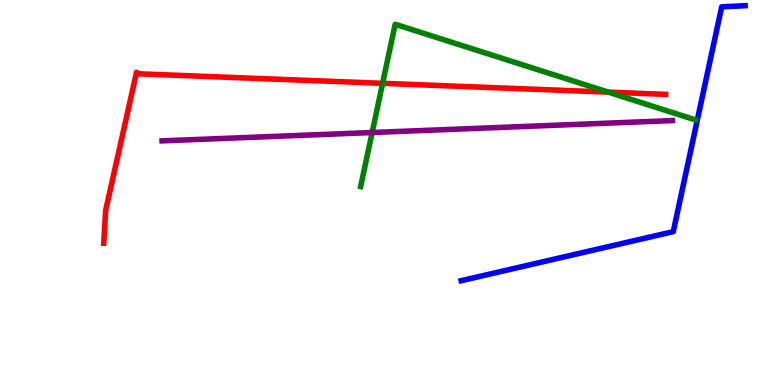[{'lines': ['blue', 'red'], 'intersections': []}, {'lines': ['green', 'red'], 'intersections': [{'x': 4.94, 'y': 7.84}, {'x': 7.85, 'y': 7.61}]}, {'lines': ['purple', 'red'], 'intersections': []}, {'lines': ['blue', 'green'], 'intersections': []}, {'lines': ['blue', 'purple'], 'intersections': []}, {'lines': ['green', 'purple'], 'intersections': [{'x': 4.8, 'y': 6.56}]}]